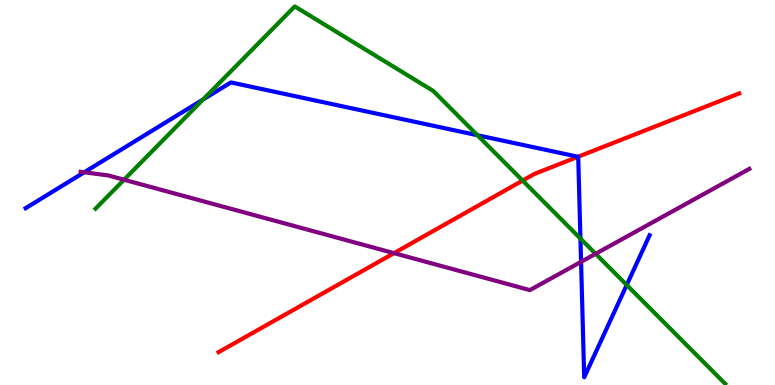[{'lines': ['blue', 'red'], 'intersections': [{'x': 7.46, 'y': 5.93}]}, {'lines': ['green', 'red'], 'intersections': [{'x': 6.74, 'y': 5.31}]}, {'lines': ['purple', 'red'], 'intersections': [{'x': 5.08, 'y': 3.42}]}, {'lines': ['blue', 'green'], 'intersections': [{'x': 2.62, 'y': 7.42}, {'x': 6.16, 'y': 6.49}, {'x': 7.49, 'y': 3.8}, {'x': 8.09, 'y': 2.6}]}, {'lines': ['blue', 'purple'], 'intersections': [{'x': 1.09, 'y': 5.52}, {'x': 7.5, 'y': 3.2}]}, {'lines': ['green', 'purple'], 'intersections': [{'x': 1.6, 'y': 5.33}, {'x': 7.69, 'y': 3.41}]}]